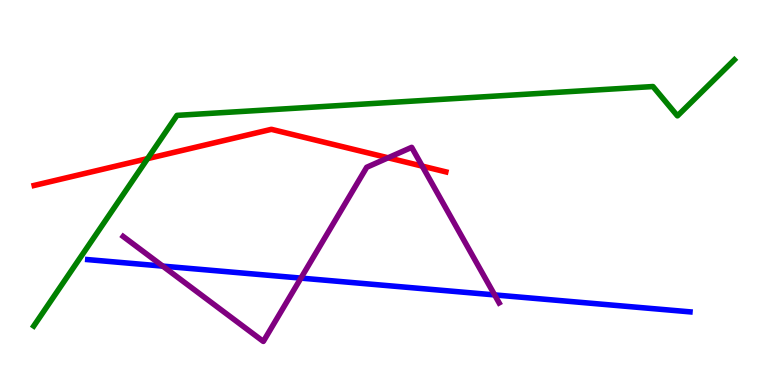[{'lines': ['blue', 'red'], 'intersections': []}, {'lines': ['green', 'red'], 'intersections': [{'x': 1.9, 'y': 5.88}]}, {'lines': ['purple', 'red'], 'intersections': [{'x': 5.01, 'y': 5.9}, {'x': 5.45, 'y': 5.69}]}, {'lines': ['blue', 'green'], 'intersections': []}, {'lines': ['blue', 'purple'], 'intersections': [{'x': 2.1, 'y': 3.09}, {'x': 3.88, 'y': 2.78}, {'x': 6.38, 'y': 2.34}]}, {'lines': ['green', 'purple'], 'intersections': []}]